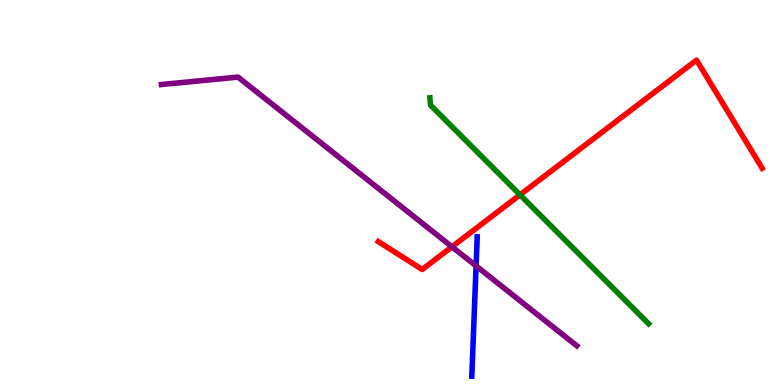[{'lines': ['blue', 'red'], 'intersections': []}, {'lines': ['green', 'red'], 'intersections': [{'x': 6.71, 'y': 4.94}]}, {'lines': ['purple', 'red'], 'intersections': [{'x': 5.83, 'y': 3.59}]}, {'lines': ['blue', 'green'], 'intersections': []}, {'lines': ['blue', 'purple'], 'intersections': [{'x': 6.14, 'y': 3.09}]}, {'lines': ['green', 'purple'], 'intersections': []}]